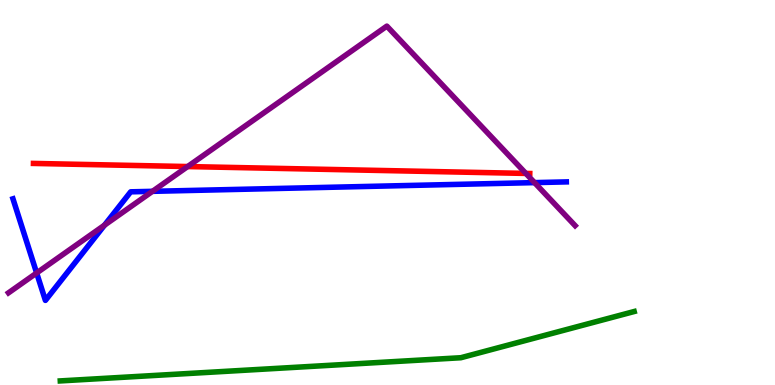[{'lines': ['blue', 'red'], 'intersections': []}, {'lines': ['green', 'red'], 'intersections': []}, {'lines': ['purple', 'red'], 'intersections': [{'x': 2.42, 'y': 5.67}, {'x': 6.79, 'y': 5.5}]}, {'lines': ['blue', 'green'], 'intersections': []}, {'lines': ['blue', 'purple'], 'intersections': [{'x': 0.473, 'y': 2.91}, {'x': 1.35, 'y': 4.15}, {'x': 1.97, 'y': 5.03}, {'x': 6.9, 'y': 5.26}]}, {'lines': ['green', 'purple'], 'intersections': []}]